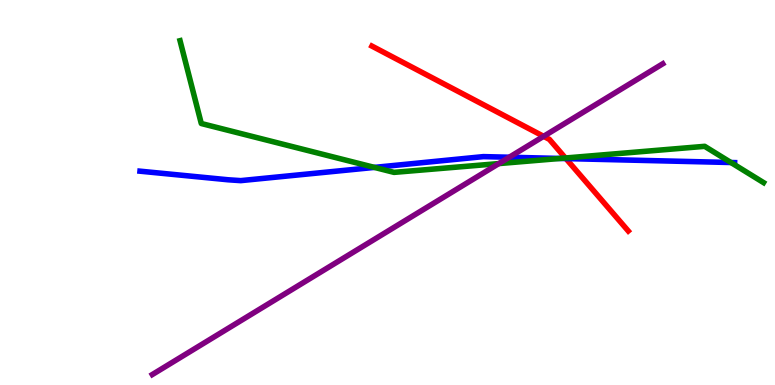[{'lines': ['blue', 'red'], 'intersections': [{'x': 7.3, 'y': 5.88}]}, {'lines': ['green', 'red'], 'intersections': [{'x': 7.3, 'y': 5.9}]}, {'lines': ['purple', 'red'], 'intersections': [{'x': 7.01, 'y': 6.46}]}, {'lines': ['blue', 'green'], 'intersections': [{'x': 4.83, 'y': 5.65}, {'x': 7.23, 'y': 5.88}, {'x': 9.43, 'y': 5.78}]}, {'lines': ['blue', 'purple'], 'intersections': [{'x': 6.57, 'y': 5.92}]}, {'lines': ['green', 'purple'], 'intersections': [{'x': 6.44, 'y': 5.75}]}]